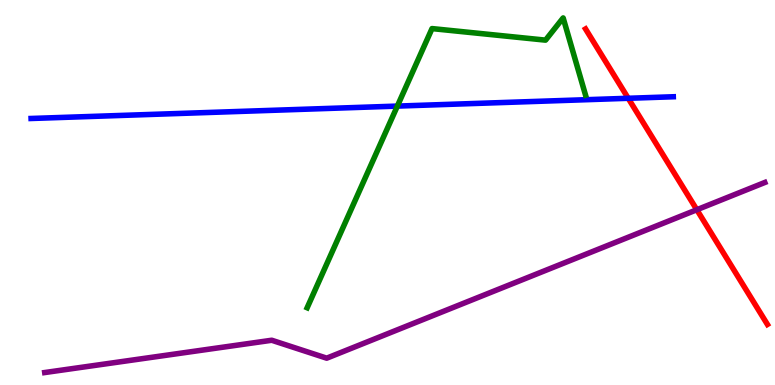[{'lines': ['blue', 'red'], 'intersections': [{'x': 8.11, 'y': 7.45}]}, {'lines': ['green', 'red'], 'intersections': []}, {'lines': ['purple', 'red'], 'intersections': [{'x': 8.99, 'y': 4.55}]}, {'lines': ['blue', 'green'], 'intersections': [{'x': 5.13, 'y': 7.24}]}, {'lines': ['blue', 'purple'], 'intersections': []}, {'lines': ['green', 'purple'], 'intersections': []}]